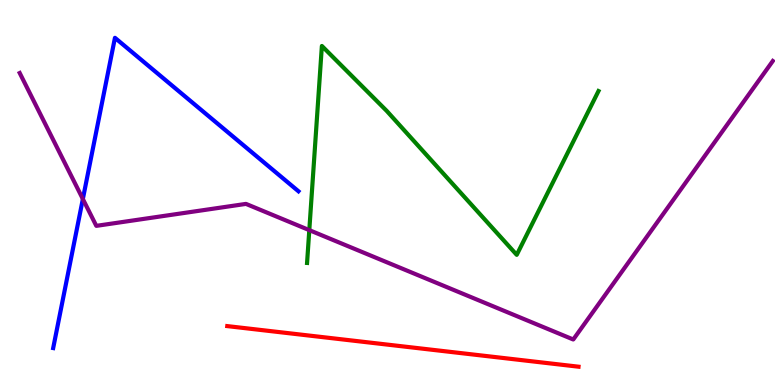[{'lines': ['blue', 'red'], 'intersections': []}, {'lines': ['green', 'red'], 'intersections': []}, {'lines': ['purple', 'red'], 'intersections': []}, {'lines': ['blue', 'green'], 'intersections': []}, {'lines': ['blue', 'purple'], 'intersections': [{'x': 1.07, 'y': 4.83}]}, {'lines': ['green', 'purple'], 'intersections': [{'x': 3.99, 'y': 4.02}]}]